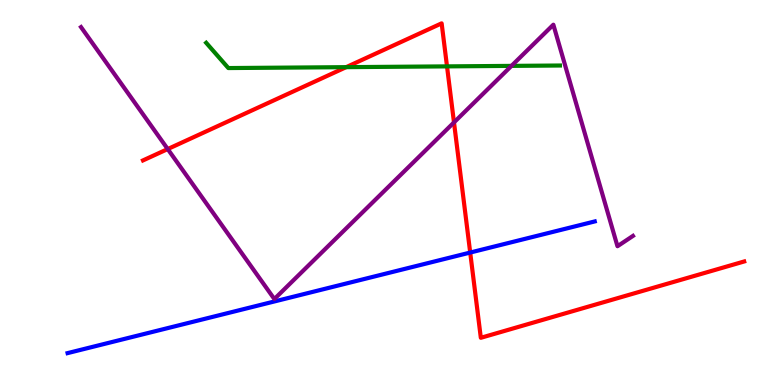[{'lines': ['blue', 'red'], 'intersections': [{'x': 6.07, 'y': 3.44}]}, {'lines': ['green', 'red'], 'intersections': [{'x': 4.47, 'y': 8.26}, {'x': 5.77, 'y': 8.28}]}, {'lines': ['purple', 'red'], 'intersections': [{'x': 2.16, 'y': 6.13}, {'x': 5.86, 'y': 6.82}]}, {'lines': ['blue', 'green'], 'intersections': []}, {'lines': ['blue', 'purple'], 'intersections': []}, {'lines': ['green', 'purple'], 'intersections': [{'x': 6.6, 'y': 8.29}]}]